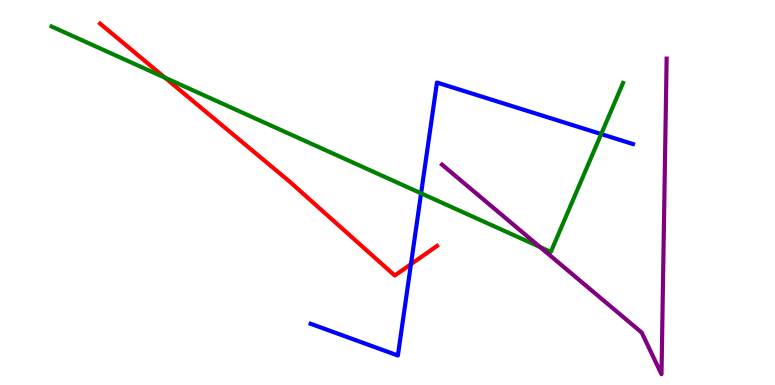[{'lines': ['blue', 'red'], 'intersections': [{'x': 5.3, 'y': 3.14}]}, {'lines': ['green', 'red'], 'intersections': [{'x': 2.13, 'y': 7.98}]}, {'lines': ['purple', 'red'], 'intersections': []}, {'lines': ['blue', 'green'], 'intersections': [{'x': 5.43, 'y': 4.98}, {'x': 7.76, 'y': 6.52}]}, {'lines': ['blue', 'purple'], 'intersections': []}, {'lines': ['green', 'purple'], 'intersections': [{'x': 6.97, 'y': 3.59}]}]